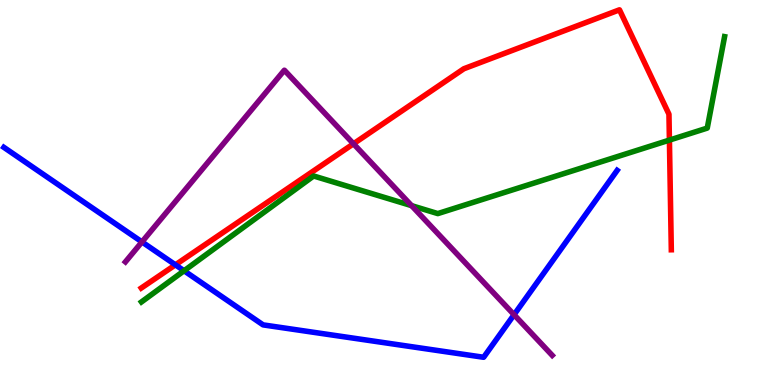[{'lines': ['blue', 'red'], 'intersections': [{'x': 2.26, 'y': 3.12}]}, {'lines': ['green', 'red'], 'intersections': [{'x': 8.64, 'y': 6.36}]}, {'lines': ['purple', 'red'], 'intersections': [{'x': 4.56, 'y': 6.27}]}, {'lines': ['blue', 'green'], 'intersections': [{'x': 2.38, 'y': 2.97}]}, {'lines': ['blue', 'purple'], 'intersections': [{'x': 1.83, 'y': 3.72}, {'x': 6.63, 'y': 1.83}]}, {'lines': ['green', 'purple'], 'intersections': [{'x': 5.31, 'y': 4.66}]}]